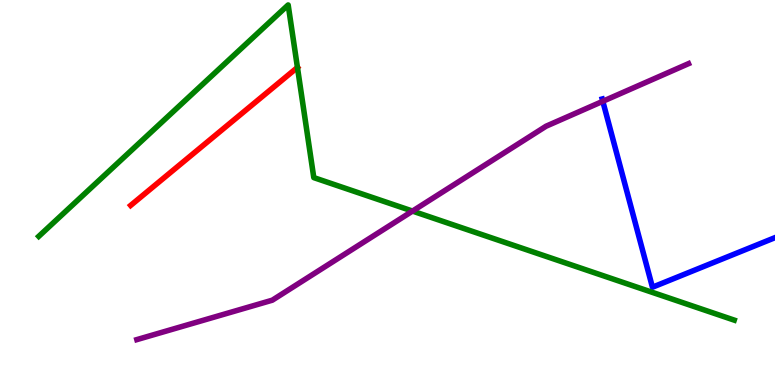[{'lines': ['blue', 'red'], 'intersections': []}, {'lines': ['green', 'red'], 'intersections': [{'x': 3.84, 'y': 8.25}]}, {'lines': ['purple', 'red'], 'intersections': []}, {'lines': ['blue', 'green'], 'intersections': []}, {'lines': ['blue', 'purple'], 'intersections': [{'x': 7.78, 'y': 7.37}]}, {'lines': ['green', 'purple'], 'intersections': [{'x': 5.32, 'y': 4.52}]}]